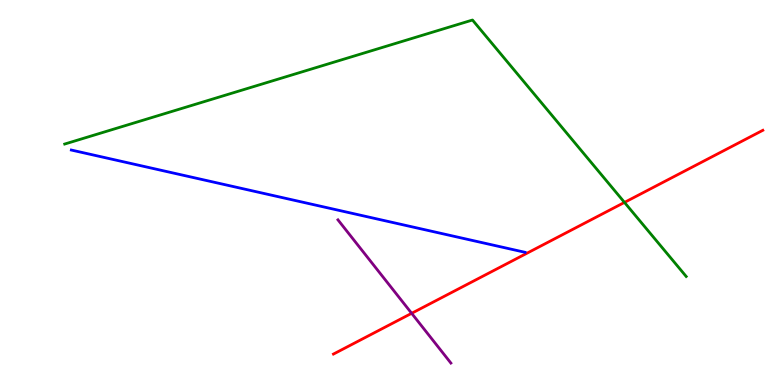[{'lines': ['blue', 'red'], 'intersections': []}, {'lines': ['green', 'red'], 'intersections': [{'x': 8.06, 'y': 4.74}]}, {'lines': ['purple', 'red'], 'intersections': [{'x': 5.31, 'y': 1.86}]}, {'lines': ['blue', 'green'], 'intersections': []}, {'lines': ['blue', 'purple'], 'intersections': []}, {'lines': ['green', 'purple'], 'intersections': []}]